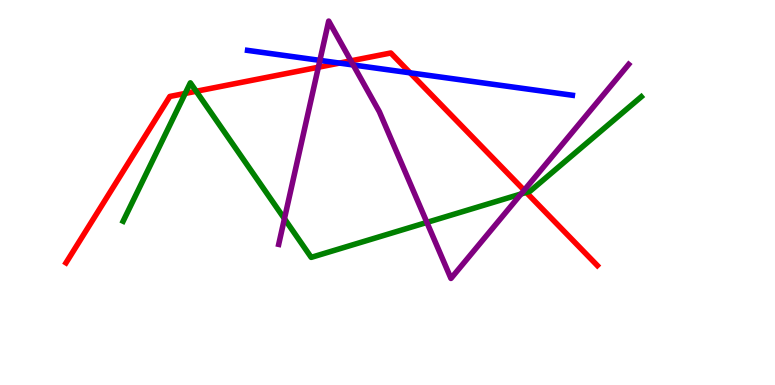[{'lines': ['blue', 'red'], 'intersections': [{'x': 4.38, 'y': 8.36}, {'x': 5.29, 'y': 8.11}]}, {'lines': ['green', 'red'], 'intersections': [{'x': 2.39, 'y': 7.57}, {'x': 2.53, 'y': 7.63}, {'x': 6.79, 'y': 5.0}]}, {'lines': ['purple', 'red'], 'intersections': [{'x': 4.11, 'y': 8.25}, {'x': 4.53, 'y': 8.42}, {'x': 6.76, 'y': 5.06}]}, {'lines': ['blue', 'green'], 'intersections': []}, {'lines': ['blue', 'purple'], 'intersections': [{'x': 4.13, 'y': 8.43}, {'x': 4.56, 'y': 8.31}]}, {'lines': ['green', 'purple'], 'intersections': [{'x': 3.67, 'y': 4.32}, {'x': 5.51, 'y': 4.22}, {'x': 6.72, 'y': 4.96}]}]